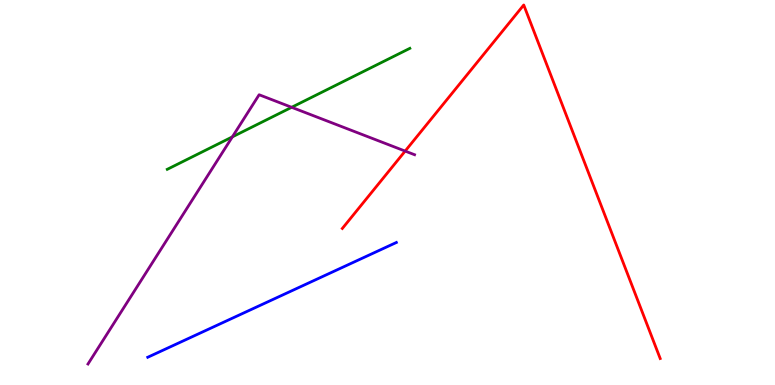[{'lines': ['blue', 'red'], 'intersections': []}, {'lines': ['green', 'red'], 'intersections': []}, {'lines': ['purple', 'red'], 'intersections': [{'x': 5.23, 'y': 6.08}]}, {'lines': ['blue', 'green'], 'intersections': []}, {'lines': ['blue', 'purple'], 'intersections': []}, {'lines': ['green', 'purple'], 'intersections': [{'x': 3.0, 'y': 6.44}, {'x': 3.76, 'y': 7.21}]}]